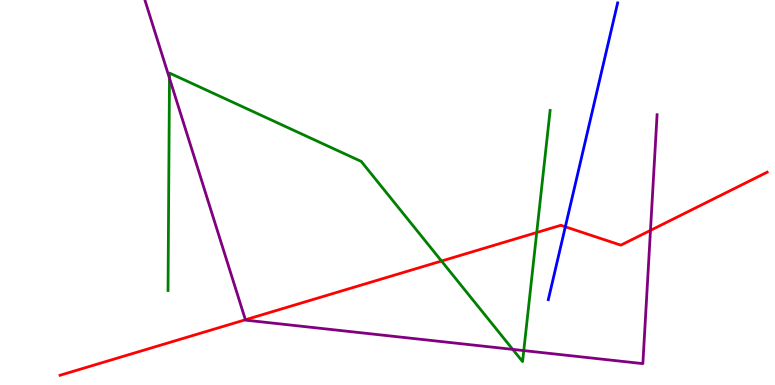[{'lines': ['blue', 'red'], 'intersections': [{'x': 7.29, 'y': 4.11}]}, {'lines': ['green', 'red'], 'intersections': [{'x': 5.7, 'y': 3.22}, {'x': 6.93, 'y': 3.96}]}, {'lines': ['purple', 'red'], 'intersections': [{'x': 3.17, 'y': 1.69}, {'x': 8.39, 'y': 4.02}]}, {'lines': ['blue', 'green'], 'intersections': []}, {'lines': ['blue', 'purple'], 'intersections': []}, {'lines': ['green', 'purple'], 'intersections': [{'x': 2.19, 'y': 7.97}, {'x': 6.62, 'y': 0.925}, {'x': 6.76, 'y': 0.894}]}]